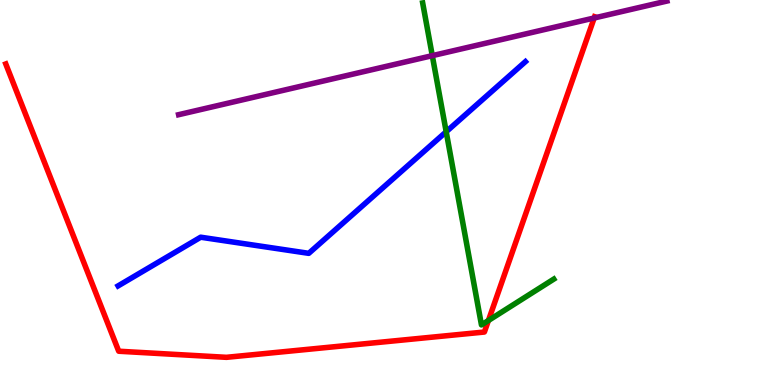[{'lines': ['blue', 'red'], 'intersections': []}, {'lines': ['green', 'red'], 'intersections': [{'x': 6.3, 'y': 1.68}]}, {'lines': ['purple', 'red'], 'intersections': [{'x': 7.67, 'y': 9.53}]}, {'lines': ['blue', 'green'], 'intersections': [{'x': 5.76, 'y': 6.58}]}, {'lines': ['blue', 'purple'], 'intersections': []}, {'lines': ['green', 'purple'], 'intersections': [{'x': 5.58, 'y': 8.55}]}]